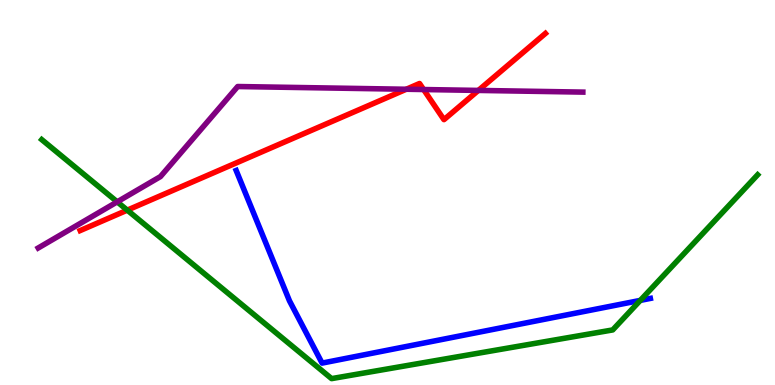[{'lines': ['blue', 'red'], 'intersections': []}, {'lines': ['green', 'red'], 'intersections': [{'x': 1.64, 'y': 4.54}]}, {'lines': ['purple', 'red'], 'intersections': [{'x': 5.24, 'y': 7.68}, {'x': 5.47, 'y': 7.67}, {'x': 6.17, 'y': 7.65}]}, {'lines': ['blue', 'green'], 'intersections': [{'x': 8.26, 'y': 2.2}]}, {'lines': ['blue', 'purple'], 'intersections': []}, {'lines': ['green', 'purple'], 'intersections': [{'x': 1.51, 'y': 4.76}]}]